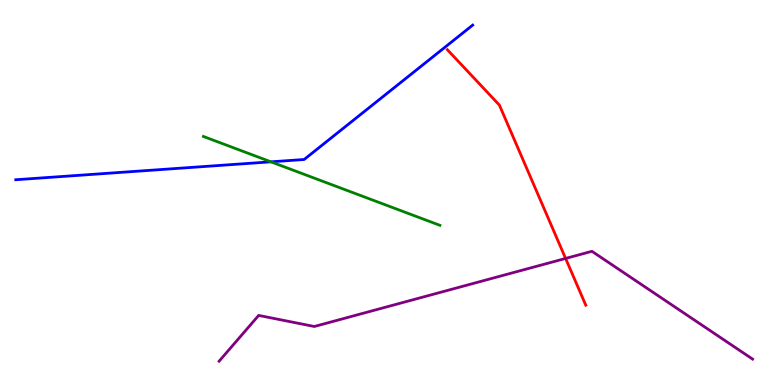[{'lines': ['blue', 'red'], 'intersections': []}, {'lines': ['green', 'red'], 'intersections': []}, {'lines': ['purple', 'red'], 'intersections': [{'x': 7.3, 'y': 3.29}]}, {'lines': ['blue', 'green'], 'intersections': [{'x': 3.5, 'y': 5.8}]}, {'lines': ['blue', 'purple'], 'intersections': []}, {'lines': ['green', 'purple'], 'intersections': []}]